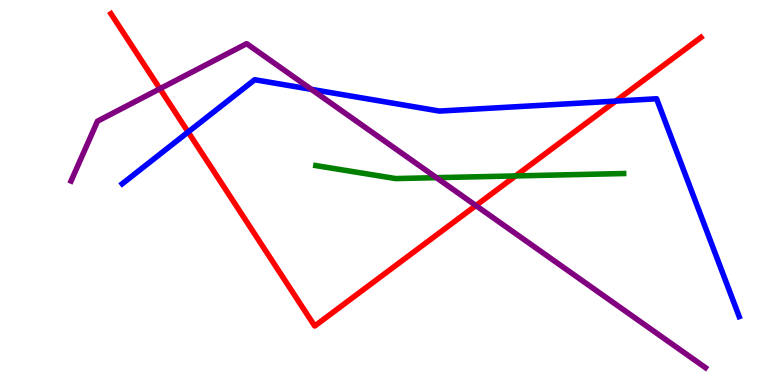[{'lines': ['blue', 'red'], 'intersections': [{'x': 2.43, 'y': 6.57}, {'x': 7.94, 'y': 7.37}]}, {'lines': ['green', 'red'], 'intersections': [{'x': 6.65, 'y': 5.43}]}, {'lines': ['purple', 'red'], 'intersections': [{'x': 2.06, 'y': 7.69}, {'x': 6.14, 'y': 4.66}]}, {'lines': ['blue', 'green'], 'intersections': []}, {'lines': ['blue', 'purple'], 'intersections': [{'x': 4.02, 'y': 7.68}]}, {'lines': ['green', 'purple'], 'intersections': [{'x': 5.63, 'y': 5.39}]}]